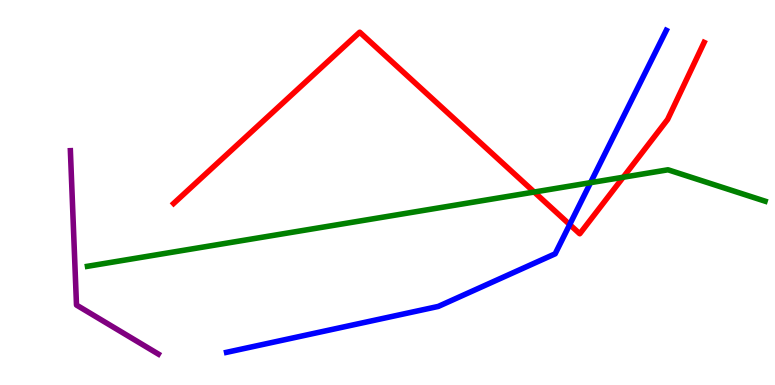[{'lines': ['blue', 'red'], 'intersections': [{'x': 7.35, 'y': 4.17}]}, {'lines': ['green', 'red'], 'intersections': [{'x': 6.89, 'y': 5.01}, {'x': 8.04, 'y': 5.4}]}, {'lines': ['purple', 'red'], 'intersections': []}, {'lines': ['blue', 'green'], 'intersections': [{'x': 7.62, 'y': 5.26}]}, {'lines': ['blue', 'purple'], 'intersections': []}, {'lines': ['green', 'purple'], 'intersections': []}]